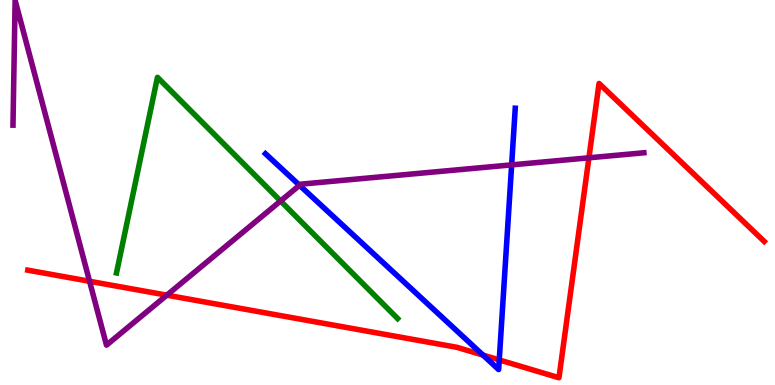[{'lines': ['blue', 'red'], 'intersections': [{'x': 6.23, 'y': 0.777}, {'x': 6.44, 'y': 0.651}]}, {'lines': ['green', 'red'], 'intersections': []}, {'lines': ['purple', 'red'], 'intersections': [{'x': 1.16, 'y': 2.69}, {'x': 2.15, 'y': 2.33}, {'x': 7.6, 'y': 5.9}]}, {'lines': ['blue', 'green'], 'intersections': []}, {'lines': ['blue', 'purple'], 'intersections': [{'x': 3.87, 'y': 5.19}, {'x': 6.6, 'y': 5.72}]}, {'lines': ['green', 'purple'], 'intersections': [{'x': 3.62, 'y': 4.78}]}]